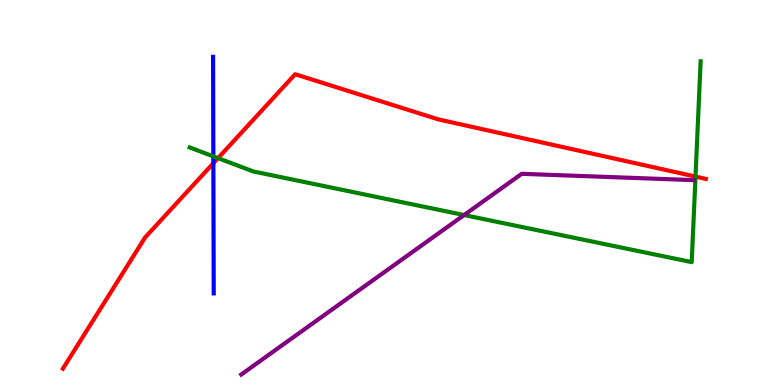[{'lines': ['blue', 'red'], 'intersections': [{'x': 2.75, 'y': 5.76}]}, {'lines': ['green', 'red'], 'intersections': [{'x': 2.81, 'y': 5.89}, {'x': 8.97, 'y': 5.41}]}, {'lines': ['purple', 'red'], 'intersections': []}, {'lines': ['blue', 'green'], 'intersections': [{'x': 2.75, 'y': 5.94}]}, {'lines': ['blue', 'purple'], 'intersections': []}, {'lines': ['green', 'purple'], 'intersections': [{'x': 5.99, 'y': 4.41}]}]